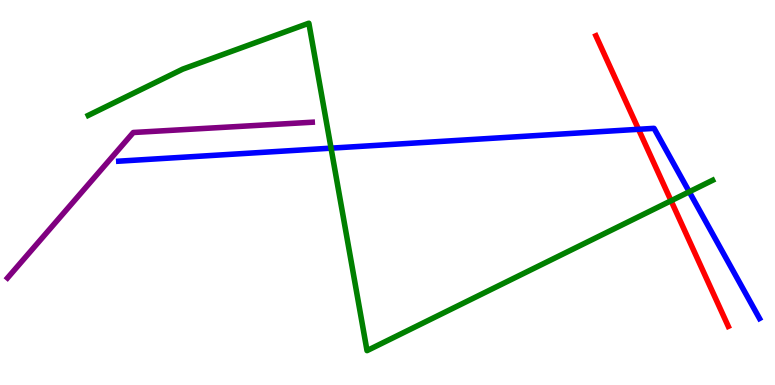[{'lines': ['blue', 'red'], 'intersections': [{'x': 8.24, 'y': 6.64}]}, {'lines': ['green', 'red'], 'intersections': [{'x': 8.66, 'y': 4.79}]}, {'lines': ['purple', 'red'], 'intersections': []}, {'lines': ['blue', 'green'], 'intersections': [{'x': 4.27, 'y': 6.15}, {'x': 8.89, 'y': 5.02}]}, {'lines': ['blue', 'purple'], 'intersections': []}, {'lines': ['green', 'purple'], 'intersections': []}]